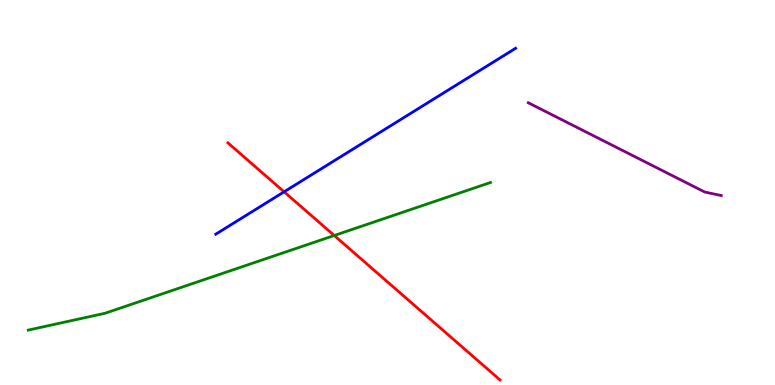[{'lines': ['blue', 'red'], 'intersections': [{'x': 3.67, 'y': 5.02}]}, {'lines': ['green', 'red'], 'intersections': [{'x': 4.31, 'y': 3.88}]}, {'lines': ['purple', 'red'], 'intersections': []}, {'lines': ['blue', 'green'], 'intersections': []}, {'lines': ['blue', 'purple'], 'intersections': []}, {'lines': ['green', 'purple'], 'intersections': []}]